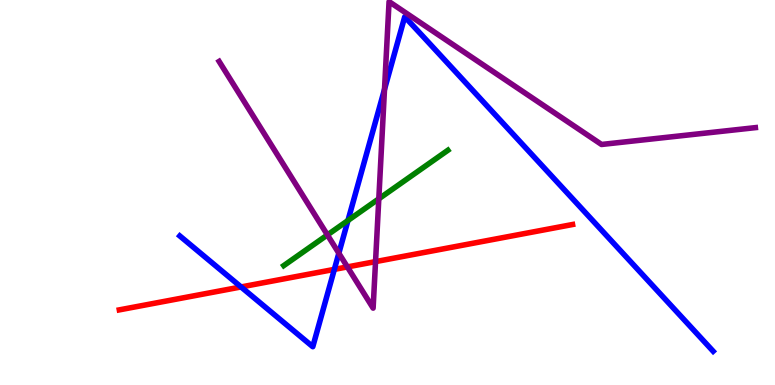[{'lines': ['blue', 'red'], 'intersections': [{'x': 3.11, 'y': 2.55}, {'x': 4.31, 'y': 3.0}]}, {'lines': ['green', 'red'], 'intersections': []}, {'lines': ['purple', 'red'], 'intersections': [{'x': 4.48, 'y': 3.07}, {'x': 4.85, 'y': 3.2}]}, {'lines': ['blue', 'green'], 'intersections': [{'x': 4.49, 'y': 4.27}]}, {'lines': ['blue', 'purple'], 'intersections': [{'x': 4.37, 'y': 3.42}, {'x': 4.96, 'y': 7.68}]}, {'lines': ['green', 'purple'], 'intersections': [{'x': 4.22, 'y': 3.9}, {'x': 4.89, 'y': 4.84}]}]